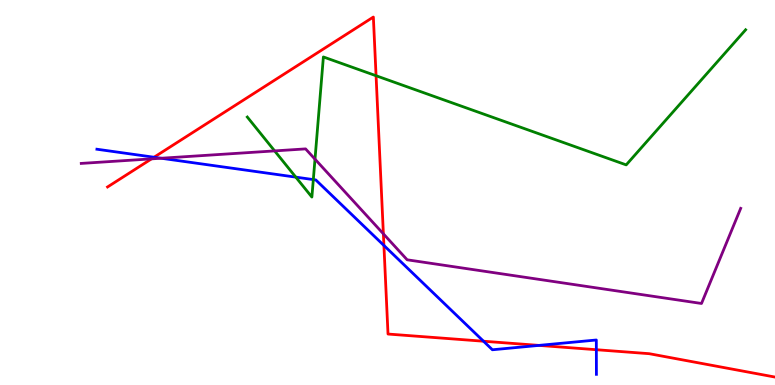[{'lines': ['blue', 'red'], 'intersections': [{'x': 1.99, 'y': 5.92}, {'x': 4.95, 'y': 3.62}, {'x': 6.24, 'y': 1.14}, {'x': 6.95, 'y': 1.03}, {'x': 7.69, 'y': 0.917}]}, {'lines': ['green', 'red'], 'intersections': [{'x': 4.85, 'y': 8.03}]}, {'lines': ['purple', 'red'], 'intersections': [{'x': 1.95, 'y': 5.87}, {'x': 4.95, 'y': 3.93}]}, {'lines': ['blue', 'green'], 'intersections': [{'x': 3.82, 'y': 5.4}, {'x': 4.04, 'y': 5.34}]}, {'lines': ['blue', 'purple'], 'intersections': [{'x': 2.08, 'y': 5.89}]}, {'lines': ['green', 'purple'], 'intersections': [{'x': 3.54, 'y': 6.08}, {'x': 4.06, 'y': 5.87}]}]